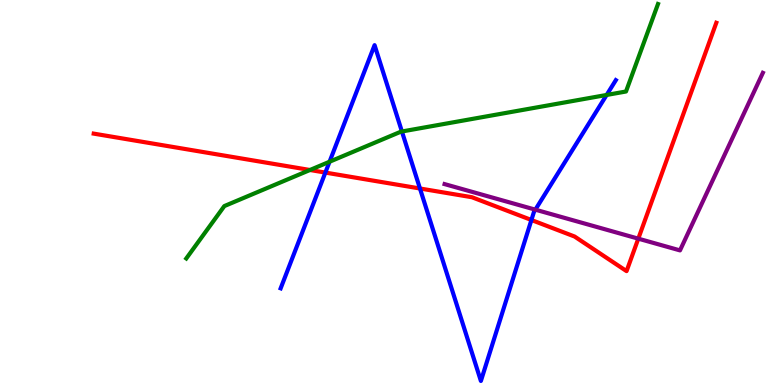[{'lines': ['blue', 'red'], 'intersections': [{'x': 4.2, 'y': 5.52}, {'x': 5.42, 'y': 5.1}, {'x': 6.86, 'y': 4.29}]}, {'lines': ['green', 'red'], 'intersections': [{'x': 4.0, 'y': 5.58}]}, {'lines': ['purple', 'red'], 'intersections': [{'x': 8.24, 'y': 3.8}]}, {'lines': ['blue', 'green'], 'intersections': [{'x': 4.25, 'y': 5.8}, {'x': 5.19, 'y': 6.58}, {'x': 7.83, 'y': 7.53}]}, {'lines': ['blue', 'purple'], 'intersections': [{'x': 6.91, 'y': 4.55}]}, {'lines': ['green', 'purple'], 'intersections': []}]